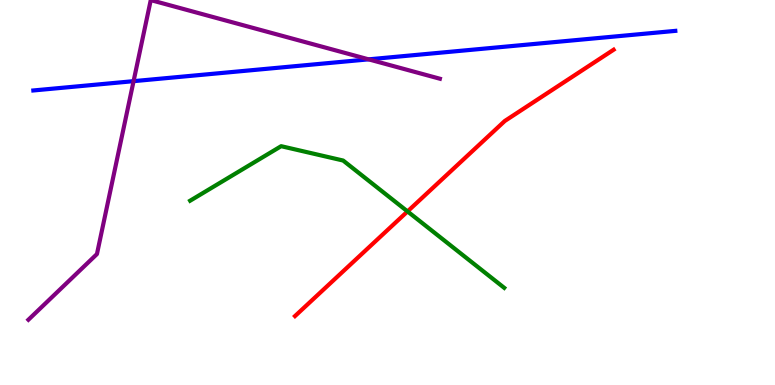[{'lines': ['blue', 'red'], 'intersections': []}, {'lines': ['green', 'red'], 'intersections': [{'x': 5.26, 'y': 4.51}]}, {'lines': ['purple', 'red'], 'intersections': []}, {'lines': ['blue', 'green'], 'intersections': []}, {'lines': ['blue', 'purple'], 'intersections': [{'x': 1.72, 'y': 7.89}, {'x': 4.76, 'y': 8.46}]}, {'lines': ['green', 'purple'], 'intersections': []}]